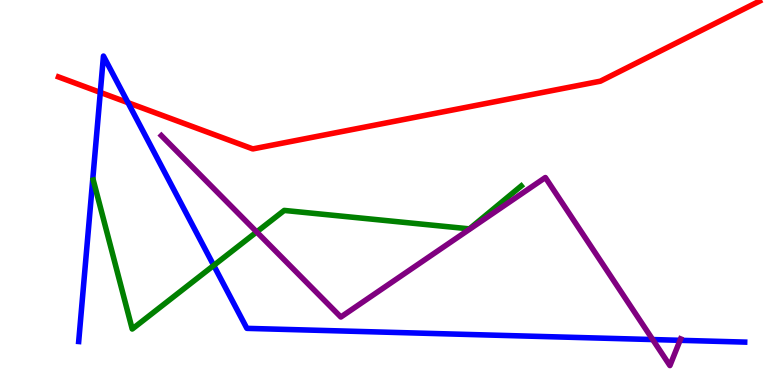[{'lines': ['blue', 'red'], 'intersections': [{'x': 1.29, 'y': 7.6}, {'x': 1.65, 'y': 7.33}]}, {'lines': ['green', 'red'], 'intersections': []}, {'lines': ['purple', 'red'], 'intersections': []}, {'lines': ['blue', 'green'], 'intersections': [{'x': 2.76, 'y': 3.11}]}, {'lines': ['blue', 'purple'], 'intersections': [{'x': 8.42, 'y': 1.18}, {'x': 8.77, 'y': 1.16}]}, {'lines': ['green', 'purple'], 'intersections': [{'x': 3.31, 'y': 3.98}]}]